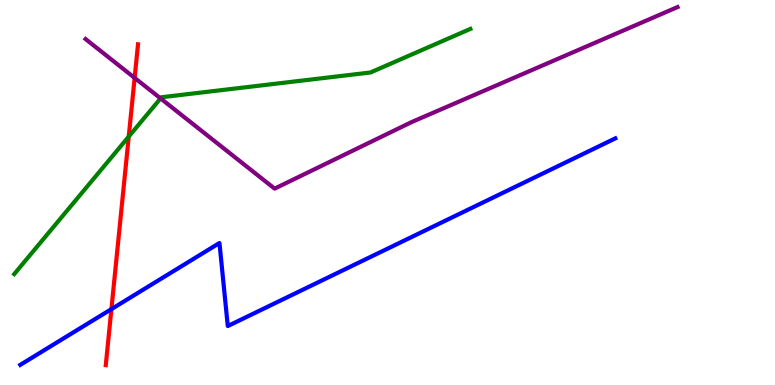[{'lines': ['blue', 'red'], 'intersections': [{'x': 1.44, 'y': 1.97}]}, {'lines': ['green', 'red'], 'intersections': [{'x': 1.66, 'y': 6.45}]}, {'lines': ['purple', 'red'], 'intersections': [{'x': 1.74, 'y': 7.98}]}, {'lines': ['blue', 'green'], 'intersections': []}, {'lines': ['blue', 'purple'], 'intersections': []}, {'lines': ['green', 'purple'], 'intersections': [{'x': 2.07, 'y': 7.44}]}]